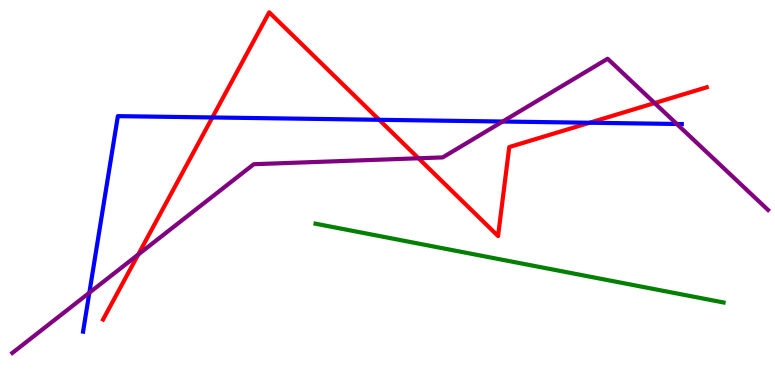[{'lines': ['blue', 'red'], 'intersections': [{'x': 2.74, 'y': 6.95}, {'x': 4.89, 'y': 6.89}, {'x': 7.61, 'y': 6.81}]}, {'lines': ['green', 'red'], 'intersections': []}, {'lines': ['purple', 'red'], 'intersections': [{'x': 1.78, 'y': 3.39}, {'x': 5.4, 'y': 5.89}, {'x': 8.45, 'y': 7.32}]}, {'lines': ['blue', 'green'], 'intersections': []}, {'lines': ['blue', 'purple'], 'intersections': [{'x': 1.15, 'y': 2.4}, {'x': 6.49, 'y': 6.84}, {'x': 8.73, 'y': 6.78}]}, {'lines': ['green', 'purple'], 'intersections': []}]